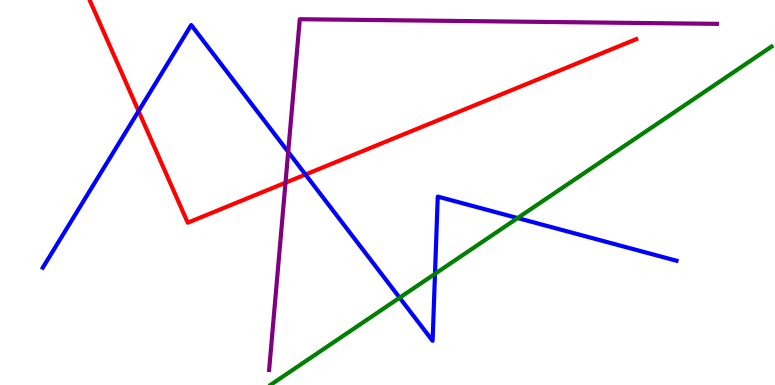[{'lines': ['blue', 'red'], 'intersections': [{'x': 1.79, 'y': 7.11}, {'x': 3.94, 'y': 5.47}]}, {'lines': ['green', 'red'], 'intersections': []}, {'lines': ['purple', 'red'], 'intersections': [{'x': 3.68, 'y': 5.25}]}, {'lines': ['blue', 'green'], 'intersections': [{'x': 5.16, 'y': 2.27}, {'x': 5.61, 'y': 2.89}, {'x': 6.68, 'y': 4.34}]}, {'lines': ['blue', 'purple'], 'intersections': [{'x': 3.72, 'y': 6.05}]}, {'lines': ['green', 'purple'], 'intersections': []}]